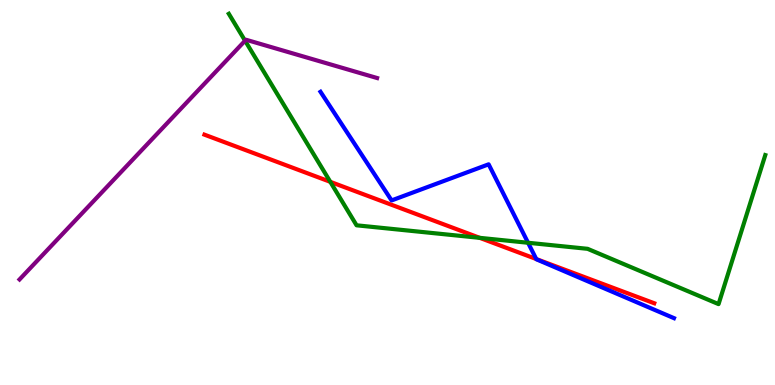[{'lines': ['blue', 'red'], 'intersections': [{'x': 6.92, 'y': 3.27}]}, {'lines': ['green', 'red'], 'intersections': [{'x': 4.26, 'y': 5.28}, {'x': 6.19, 'y': 3.82}]}, {'lines': ['purple', 'red'], 'intersections': []}, {'lines': ['blue', 'green'], 'intersections': [{'x': 6.81, 'y': 3.69}]}, {'lines': ['blue', 'purple'], 'intersections': []}, {'lines': ['green', 'purple'], 'intersections': [{'x': 3.16, 'y': 8.94}]}]